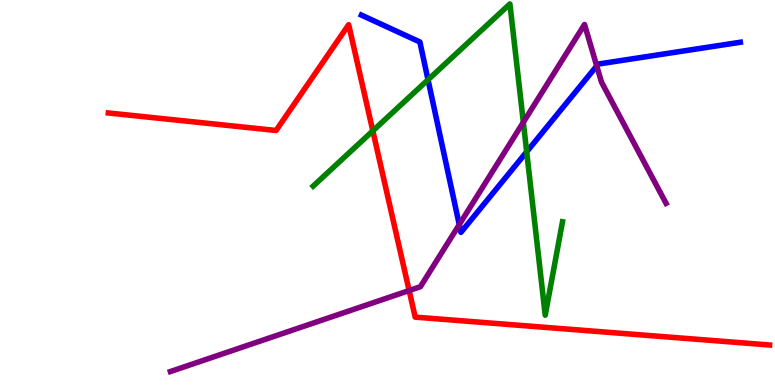[{'lines': ['blue', 'red'], 'intersections': []}, {'lines': ['green', 'red'], 'intersections': [{'x': 4.81, 'y': 6.6}]}, {'lines': ['purple', 'red'], 'intersections': [{'x': 5.28, 'y': 2.45}]}, {'lines': ['blue', 'green'], 'intersections': [{'x': 5.52, 'y': 7.93}, {'x': 6.8, 'y': 6.06}]}, {'lines': ['blue', 'purple'], 'intersections': [{'x': 5.93, 'y': 4.17}, {'x': 7.7, 'y': 8.29}]}, {'lines': ['green', 'purple'], 'intersections': [{'x': 6.75, 'y': 6.82}]}]